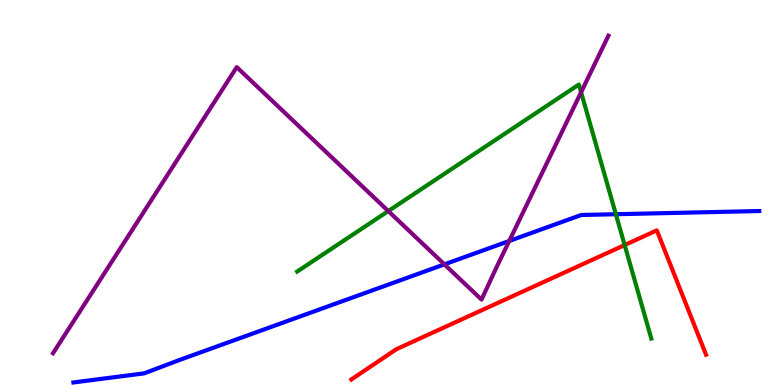[{'lines': ['blue', 'red'], 'intersections': []}, {'lines': ['green', 'red'], 'intersections': [{'x': 8.06, 'y': 3.64}]}, {'lines': ['purple', 'red'], 'intersections': []}, {'lines': ['blue', 'green'], 'intersections': [{'x': 7.95, 'y': 4.44}]}, {'lines': ['blue', 'purple'], 'intersections': [{'x': 5.73, 'y': 3.13}, {'x': 6.57, 'y': 3.74}]}, {'lines': ['green', 'purple'], 'intersections': [{'x': 5.01, 'y': 4.52}, {'x': 7.5, 'y': 7.6}]}]